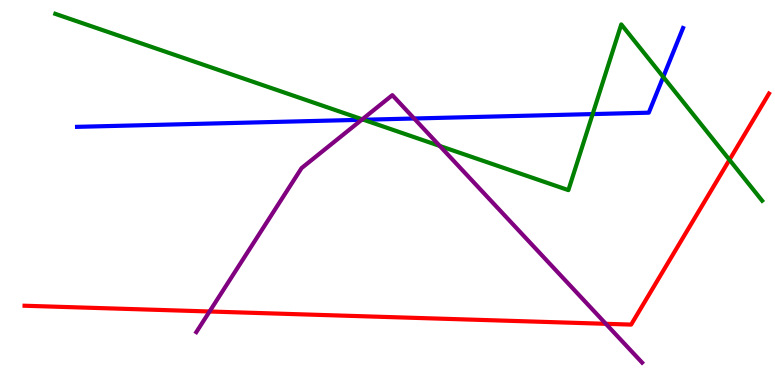[{'lines': ['blue', 'red'], 'intersections': []}, {'lines': ['green', 'red'], 'intersections': [{'x': 9.41, 'y': 5.85}]}, {'lines': ['purple', 'red'], 'intersections': [{'x': 2.7, 'y': 1.91}, {'x': 7.82, 'y': 1.59}]}, {'lines': ['blue', 'green'], 'intersections': [{'x': 4.69, 'y': 6.89}, {'x': 7.65, 'y': 7.04}, {'x': 8.56, 'y': 8.0}]}, {'lines': ['blue', 'purple'], 'intersections': [{'x': 4.67, 'y': 6.89}, {'x': 5.34, 'y': 6.92}]}, {'lines': ['green', 'purple'], 'intersections': [{'x': 4.67, 'y': 6.9}, {'x': 5.67, 'y': 6.21}]}]